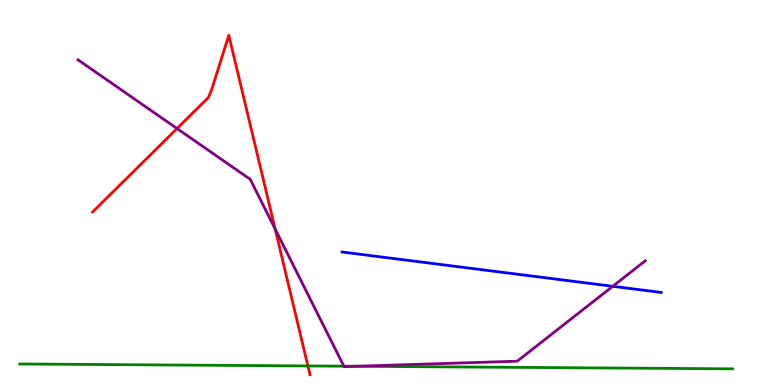[{'lines': ['blue', 'red'], 'intersections': []}, {'lines': ['green', 'red'], 'intersections': [{'x': 3.97, 'y': 0.495}]}, {'lines': ['purple', 'red'], 'intersections': [{'x': 2.28, 'y': 6.66}, {'x': 3.55, 'y': 4.05}]}, {'lines': ['blue', 'green'], 'intersections': []}, {'lines': ['blue', 'purple'], 'intersections': [{'x': 7.91, 'y': 2.56}]}, {'lines': ['green', 'purple'], 'intersections': [{'x': 4.44, 'y': 0.489}, {'x': 4.59, 'y': 0.487}]}]